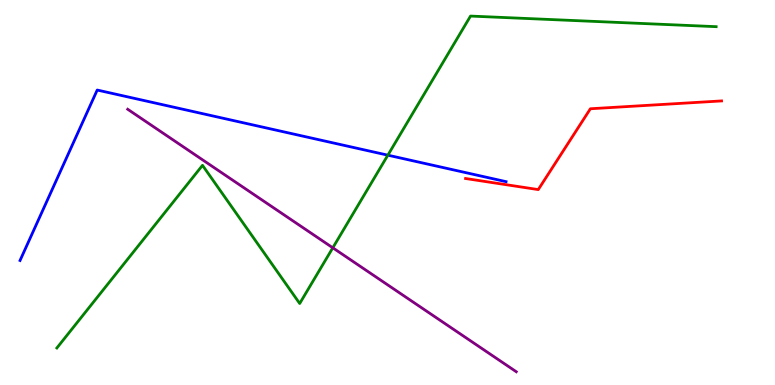[{'lines': ['blue', 'red'], 'intersections': []}, {'lines': ['green', 'red'], 'intersections': []}, {'lines': ['purple', 'red'], 'intersections': []}, {'lines': ['blue', 'green'], 'intersections': [{'x': 5.0, 'y': 5.97}]}, {'lines': ['blue', 'purple'], 'intersections': []}, {'lines': ['green', 'purple'], 'intersections': [{'x': 4.29, 'y': 3.56}]}]